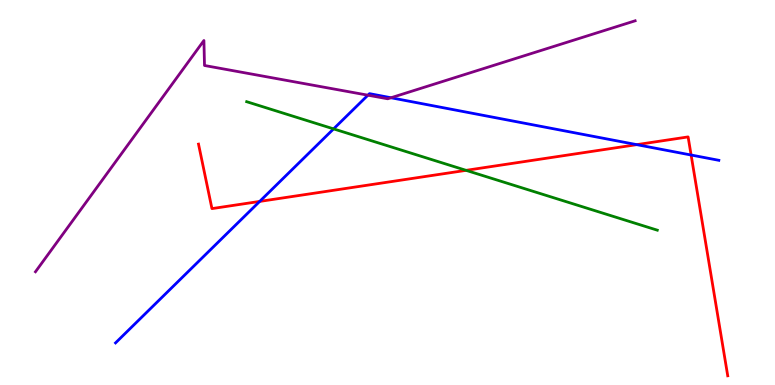[{'lines': ['blue', 'red'], 'intersections': [{'x': 3.35, 'y': 4.77}, {'x': 8.22, 'y': 6.24}, {'x': 8.92, 'y': 5.97}]}, {'lines': ['green', 'red'], 'intersections': [{'x': 6.01, 'y': 5.58}]}, {'lines': ['purple', 'red'], 'intersections': []}, {'lines': ['blue', 'green'], 'intersections': [{'x': 4.3, 'y': 6.65}]}, {'lines': ['blue', 'purple'], 'intersections': [{'x': 4.75, 'y': 7.53}, {'x': 5.05, 'y': 7.46}]}, {'lines': ['green', 'purple'], 'intersections': []}]